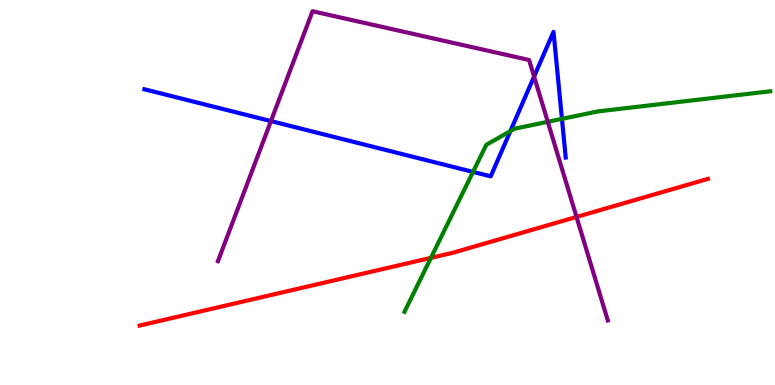[{'lines': ['blue', 'red'], 'intersections': []}, {'lines': ['green', 'red'], 'intersections': [{'x': 5.56, 'y': 3.3}]}, {'lines': ['purple', 'red'], 'intersections': [{'x': 7.44, 'y': 4.37}]}, {'lines': ['blue', 'green'], 'intersections': [{'x': 6.1, 'y': 5.53}, {'x': 6.59, 'y': 6.59}, {'x': 7.25, 'y': 6.91}]}, {'lines': ['blue', 'purple'], 'intersections': [{'x': 3.5, 'y': 6.85}, {'x': 6.89, 'y': 8.01}]}, {'lines': ['green', 'purple'], 'intersections': [{'x': 7.07, 'y': 6.84}]}]